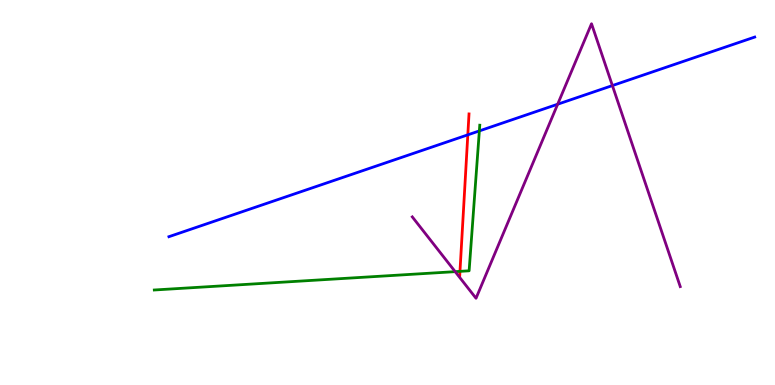[{'lines': ['blue', 'red'], 'intersections': [{'x': 6.04, 'y': 6.5}]}, {'lines': ['green', 'red'], 'intersections': [{'x': 5.94, 'y': 2.95}]}, {'lines': ['purple', 'red'], 'intersections': []}, {'lines': ['blue', 'green'], 'intersections': [{'x': 6.19, 'y': 6.6}]}, {'lines': ['blue', 'purple'], 'intersections': [{'x': 7.2, 'y': 7.29}, {'x': 7.9, 'y': 7.78}]}, {'lines': ['green', 'purple'], 'intersections': [{'x': 5.87, 'y': 2.94}]}]